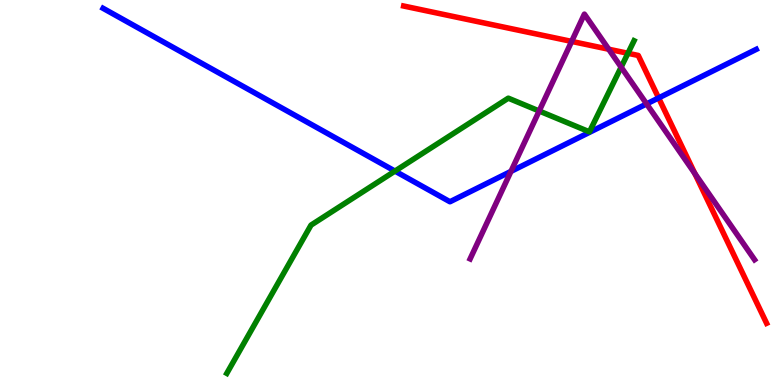[{'lines': ['blue', 'red'], 'intersections': [{'x': 8.5, 'y': 7.46}]}, {'lines': ['green', 'red'], 'intersections': [{'x': 8.1, 'y': 8.62}]}, {'lines': ['purple', 'red'], 'intersections': [{'x': 7.38, 'y': 8.92}, {'x': 7.85, 'y': 8.72}, {'x': 8.97, 'y': 5.49}]}, {'lines': ['blue', 'green'], 'intersections': [{'x': 5.1, 'y': 5.56}]}, {'lines': ['blue', 'purple'], 'intersections': [{'x': 6.59, 'y': 5.55}, {'x': 8.34, 'y': 7.3}]}, {'lines': ['green', 'purple'], 'intersections': [{'x': 6.96, 'y': 7.12}, {'x': 8.01, 'y': 8.26}]}]